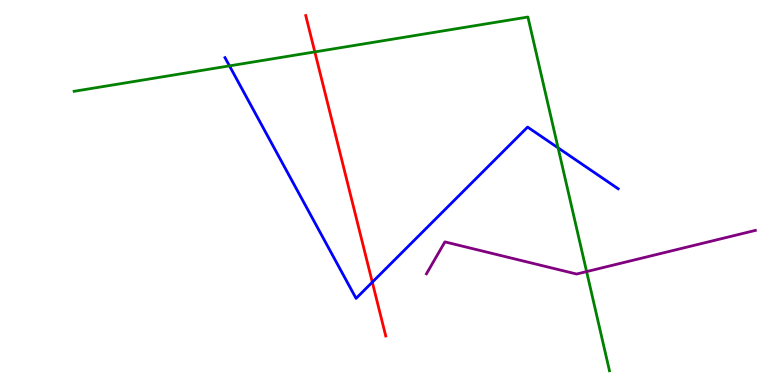[{'lines': ['blue', 'red'], 'intersections': [{'x': 4.8, 'y': 2.67}]}, {'lines': ['green', 'red'], 'intersections': [{'x': 4.06, 'y': 8.65}]}, {'lines': ['purple', 'red'], 'intersections': []}, {'lines': ['blue', 'green'], 'intersections': [{'x': 2.96, 'y': 8.29}, {'x': 7.2, 'y': 6.16}]}, {'lines': ['blue', 'purple'], 'intersections': []}, {'lines': ['green', 'purple'], 'intersections': [{'x': 7.57, 'y': 2.95}]}]